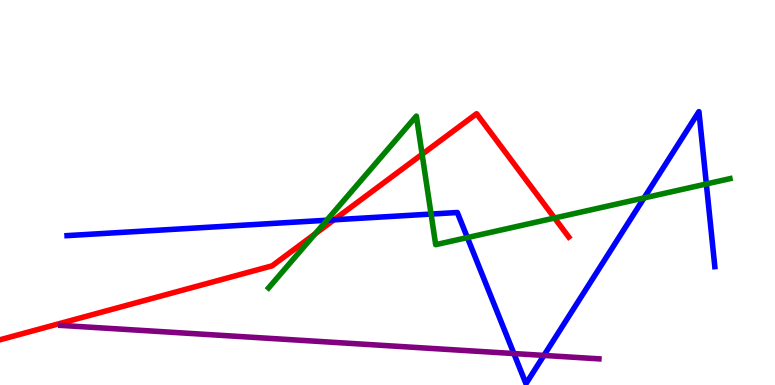[{'lines': ['blue', 'red'], 'intersections': [{'x': 4.31, 'y': 4.29}]}, {'lines': ['green', 'red'], 'intersections': [{'x': 4.07, 'y': 3.92}, {'x': 5.45, 'y': 5.99}, {'x': 7.16, 'y': 4.34}]}, {'lines': ['purple', 'red'], 'intersections': []}, {'lines': ['blue', 'green'], 'intersections': [{'x': 4.22, 'y': 4.28}, {'x': 5.56, 'y': 4.44}, {'x': 6.03, 'y': 3.83}, {'x': 8.31, 'y': 4.86}, {'x': 9.11, 'y': 5.22}]}, {'lines': ['blue', 'purple'], 'intersections': [{'x': 6.63, 'y': 0.817}, {'x': 7.02, 'y': 0.768}]}, {'lines': ['green', 'purple'], 'intersections': []}]